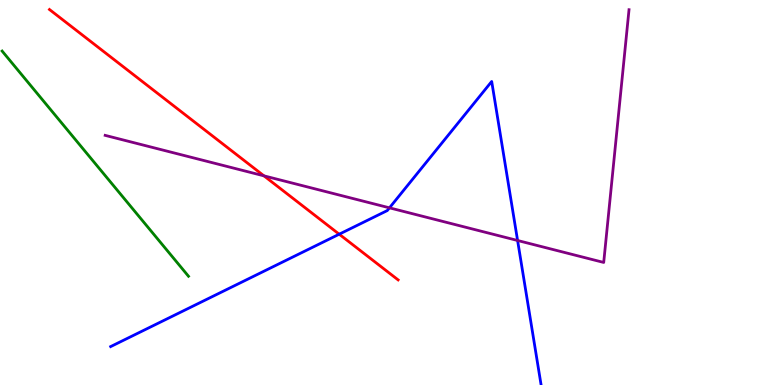[{'lines': ['blue', 'red'], 'intersections': [{'x': 4.38, 'y': 3.92}]}, {'lines': ['green', 'red'], 'intersections': []}, {'lines': ['purple', 'red'], 'intersections': [{'x': 3.41, 'y': 5.43}]}, {'lines': ['blue', 'green'], 'intersections': []}, {'lines': ['blue', 'purple'], 'intersections': [{'x': 5.03, 'y': 4.6}, {'x': 6.68, 'y': 3.75}]}, {'lines': ['green', 'purple'], 'intersections': []}]